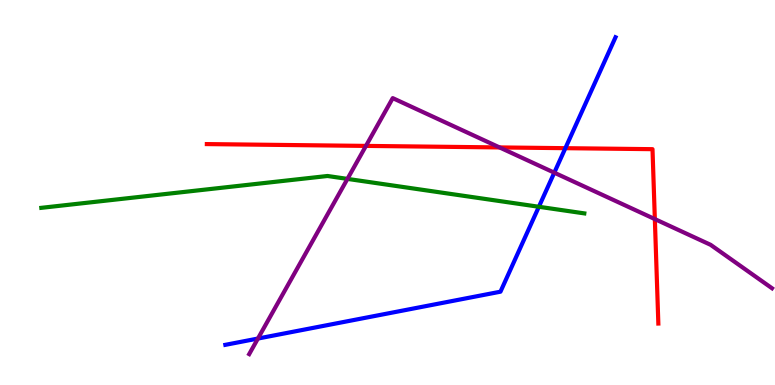[{'lines': ['blue', 'red'], 'intersections': [{'x': 7.3, 'y': 6.15}]}, {'lines': ['green', 'red'], 'intersections': []}, {'lines': ['purple', 'red'], 'intersections': [{'x': 4.72, 'y': 6.21}, {'x': 6.45, 'y': 6.17}, {'x': 8.45, 'y': 4.31}]}, {'lines': ['blue', 'green'], 'intersections': [{'x': 6.95, 'y': 4.63}]}, {'lines': ['blue', 'purple'], 'intersections': [{'x': 3.33, 'y': 1.21}, {'x': 7.15, 'y': 5.51}]}, {'lines': ['green', 'purple'], 'intersections': [{'x': 4.48, 'y': 5.35}]}]